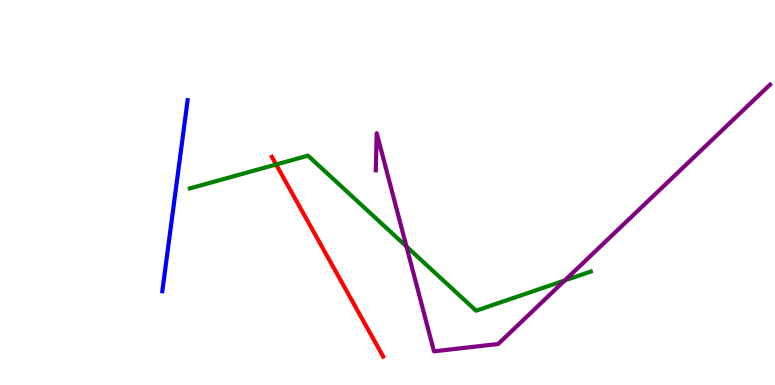[{'lines': ['blue', 'red'], 'intersections': []}, {'lines': ['green', 'red'], 'intersections': [{'x': 3.56, 'y': 5.73}]}, {'lines': ['purple', 'red'], 'intersections': []}, {'lines': ['blue', 'green'], 'intersections': []}, {'lines': ['blue', 'purple'], 'intersections': []}, {'lines': ['green', 'purple'], 'intersections': [{'x': 5.24, 'y': 3.6}, {'x': 7.29, 'y': 2.72}]}]